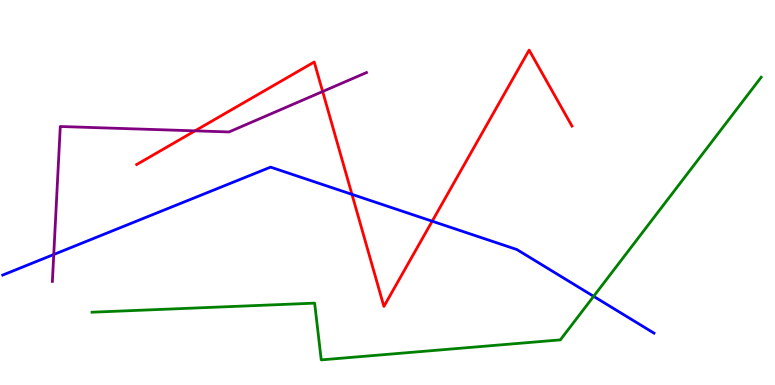[{'lines': ['blue', 'red'], 'intersections': [{'x': 4.54, 'y': 4.95}, {'x': 5.58, 'y': 4.25}]}, {'lines': ['green', 'red'], 'intersections': []}, {'lines': ['purple', 'red'], 'intersections': [{'x': 2.52, 'y': 6.6}, {'x': 4.16, 'y': 7.62}]}, {'lines': ['blue', 'green'], 'intersections': [{'x': 7.66, 'y': 2.3}]}, {'lines': ['blue', 'purple'], 'intersections': [{'x': 0.694, 'y': 3.39}]}, {'lines': ['green', 'purple'], 'intersections': []}]